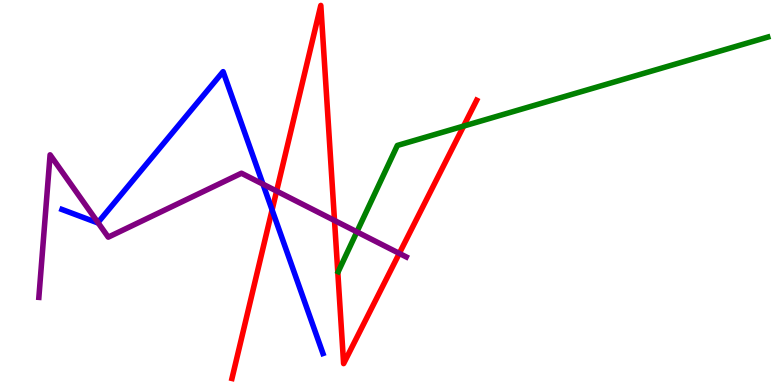[{'lines': ['blue', 'red'], 'intersections': [{'x': 3.51, 'y': 4.55}]}, {'lines': ['green', 'red'], 'intersections': [{'x': 5.98, 'y': 6.73}]}, {'lines': ['purple', 'red'], 'intersections': [{'x': 3.57, 'y': 5.04}, {'x': 4.32, 'y': 4.27}, {'x': 5.15, 'y': 3.42}]}, {'lines': ['blue', 'green'], 'intersections': []}, {'lines': ['blue', 'purple'], 'intersections': [{'x': 1.26, 'y': 4.22}, {'x': 3.39, 'y': 5.22}]}, {'lines': ['green', 'purple'], 'intersections': [{'x': 4.6, 'y': 3.98}]}]